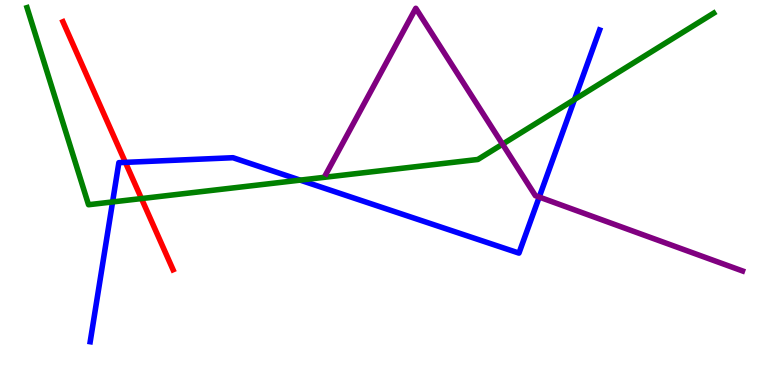[{'lines': ['blue', 'red'], 'intersections': [{'x': 1.62, 'y': 5.78}]}, {'lines': ['green', 'red'], 'intersections': [{'x': 1.83, 'y': 4.84}]}, {'lines': ['purple', 'red'], 'intersections': []}, {'lines': ['blue', 'green'], 'intersections': [{'x': 1.45, 'y': 4.76}, {'x': 3.87, 'y': 5.32}, {'x': 7.41, 'y': 7.42}]}, {'lines': ['blue', 'purple'], 'intersections': [{'x': 6.96, 'y': 4.88}]}, {'lines': ['green', 'purple'], 'intersections': [{'x': 6.48, 'y': 6.26}]}]